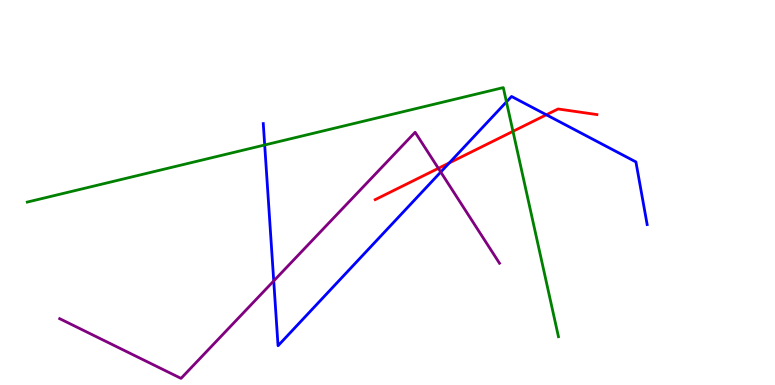[{'lines': ['blue', 'red'], 'intersections': [{'x': 5.8, 'y': 5.77}, {'x': 7.05, 'y': 7.02}]}, {'lines': ['green', 'red'], 'intersections': [{'x': 6.62, 'y': 6.59}]}, {'lines': ['purple', 'red'], 'intersections': [{'x': 5.66, 'y': 5.63}]}, {'lines': ['blue', 'green'], 'intersections': [{'x': 3.42, 'y': 6.23}, {'x': 6.53, 'y': 7.35}]}, {'lines': ['blue', 'purple'], 'intersections': [{'x': 3.53, 'y': 2.7}, {'x': 5.69, 'y': 5.53}]}, {'lines': ['green', 'purple'], 'intersections': []}]